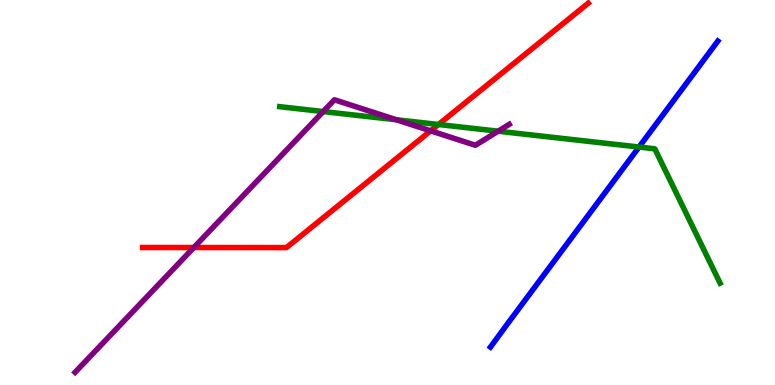[{'lines': ['blue', 'red'], 'intersections': []}, {'lines': ['green', 'red'], 'intersections': [{'x': 5.66, 'y': 6.77}]}, {'lines': ['purple', 'red'], 'intersections': [{'x': 2.5, 'y': 3.57}, {'x': 5.56, 'y': 6.6}]}, {'lines': ['blue', 'green'], 'intersections': [{'x': 8.25, 'y': 6.18}]}, {'lines': ['blue', 'purple'], 'intersections': []}, {'lines': ['green', 'purple'], 'intersections': [{'x': 4.17, 'y': 7.1}, {'x': 5.11, 'y': 6.89}, {'x': 6.43, 'y': 6.59}]}]